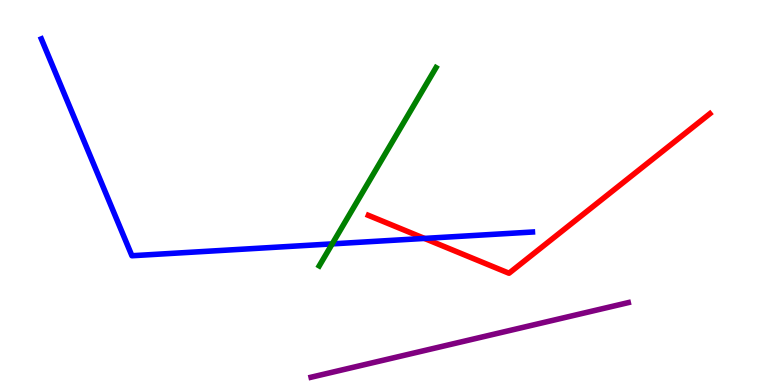[{'lines': ['blue', 'red'], 'intersections': [{'x': 5.48, 'y': 3.81}]}, {'lines': ['green', 'red'], 'intersections': []}, {'lines': ['purple', 'red'], 'intersections': []}, {'lines': ['blue', 'green'], 'intersections': [{'x': 4.29, 'y': 3.67}]}, {'lines': ['blue', 'purple'], 'intersections': []}, {'lines': ['green', 'purple'], 'intersections': []}]